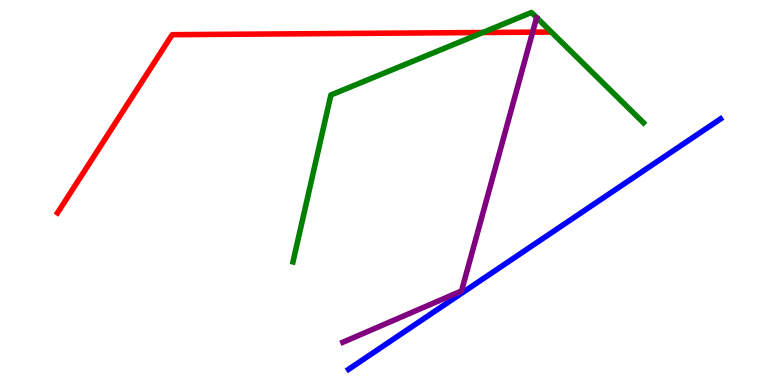[{'lines': ['blue', 'red'], 'intersections': []}, {'lines': ['green', 'red'], 'intersections': [{'x': 6.23, 'y': 9.16}]}, {'lines': ['purple', 'red'], 'intersections': [{'x': 6.87, 'y': 9.16}]}, {'lines': ['blue', 'green'], 'intersections': []}, {'lines': ['blue', 'purple'], 'intersections': []}, {'lines': ['green', 'purple'], 'intersections': []}]